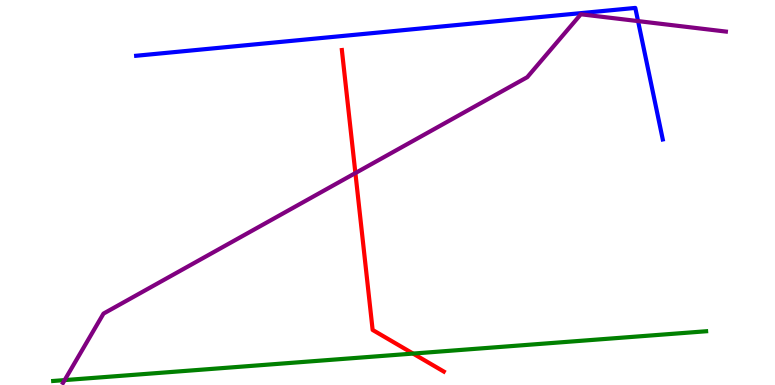[{'lines': ['blue', 'red'], 'intersections': []}, {'lines': ['green', 'red'], 'intersections': [{'x': 5.33, 'y': 0.816}]}, {'lines': ['purple', 'red'], 'intersections': [{'x': 4.59, 'y': 5.5}]}, {'lines': ['blue', 'green'], 'intersections': []}, {'lines': ['blue', 'purple'], 'intersections': [{'x': 8.23, 'y': 9.45}]}, {'lines': ['green', 'purple'], 'intersections': [{'x': 0.834, 'y': 0.127}]}]